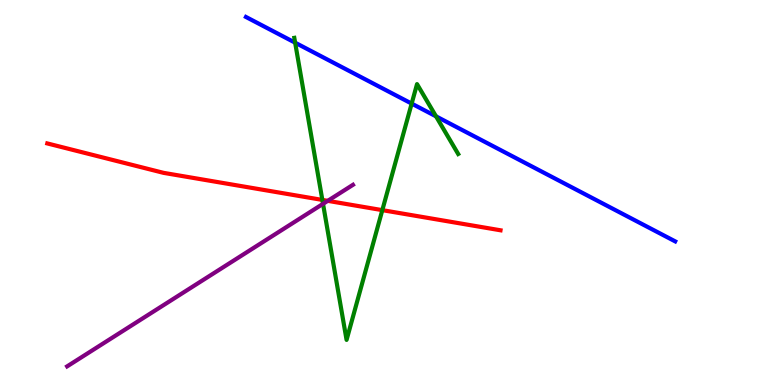[{'lines': ['blue', 'red'], 'intersections': []}, {'lines': ['green', 'red'], 'intersections': [{'x': 4.16, 'y': 4.81}, {'x': 4.93, 'y': 4.54}]}, {'lines': ['purple', 'red'], 'intersections': [{'x': 4.23, 'y': 4.78}]}, {'lines': ['blue', 'green'], 'intersections': [{'x': 3.81, 'y': 8.89}, {'x': 5.31, 'y': 7.31}, {'x': 5.63, 'y': 6.98}]}, {'lines': ['blue', 'purple'], 'intersections': []}, {'lines': ['green', 'purple'], 'intersections': [{'x': 4.17, 'y': 4.71}]}]